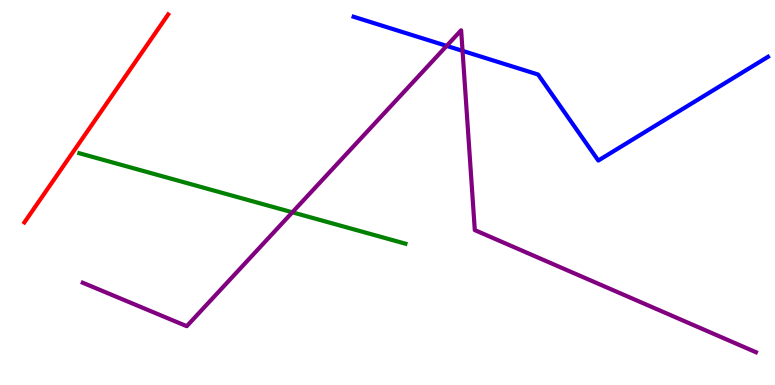[{'lines': ['blue', 'red'], 'intersections': []}, {'lines': ['green', 'red'], 'intersections': []}, {'lines': ['purple', 'red'], 'intersections': []}, {'lines': ['blue', 'green'], 'intersections': []}, {'lines': ['blue', 'purple'], 'intersections': [{'x': 5.76, 'y': 8.81}, {'x': 5.97, 'y': 8.68}]}, {'lines': ['green', 'purple'], 'intersections': [{'x': 3.77, 'y': 4.49}]}]